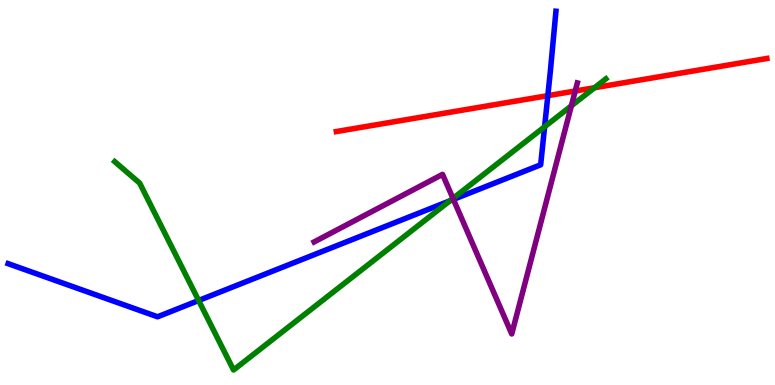[{'lines': ['blue', 'red'], 'intersections': [{'x': 7.07, 'y': 7.52}]}, {'lines': ['green', 'red'], 'intersections': [{'x': 7.67, 'y': 7.72}]}, {'lines': ['purple', 'red'], 'intersections': [{'x': 7.42, 'y': 7.64}]}, {'lines': ['blue', 'green'], 'intersections': [{'x': 2.56, 'y': 2.19}, {'x': 5.81, 'y': 4.78}, {'x': 7.03, 'y': 6.71}]}, {'lines': ['blue', 'purple'], 'intersections': [{'x': 5.85, 'y': 4.82}]}, {'lines': ['green', 'purple'], 'intersections': [{'x': 5.84, 'y': 4.85}, {'x': 7.37, 'y': 7.25}]}]